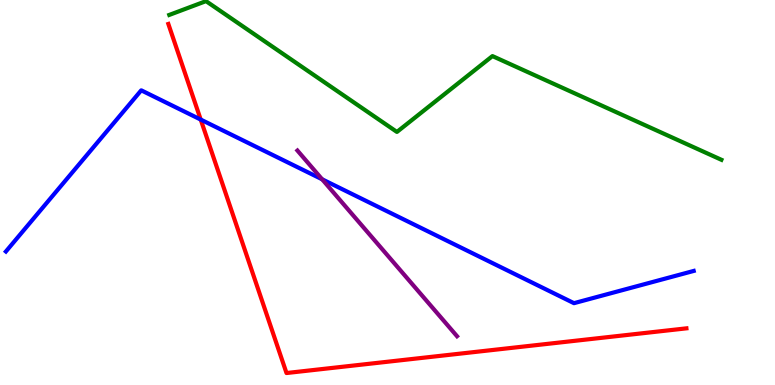[{'lines': ['blue', 'red'], 'intersections': [{'x': 2.59, 'y': 6.89}]}, {'lines': ['green', 'red'], 'intersections': []}, {'lines': ['purple', 'red'], 'intersections': []}, {'lines': ['blue', 'green'], 'intersections': []}, {'lines': ['blue', 'purple'], 'intersections': [{'x': 4.16, 'y': 5.34}]}, {'lines': ['green', 'purple'], 'intersections': []}]